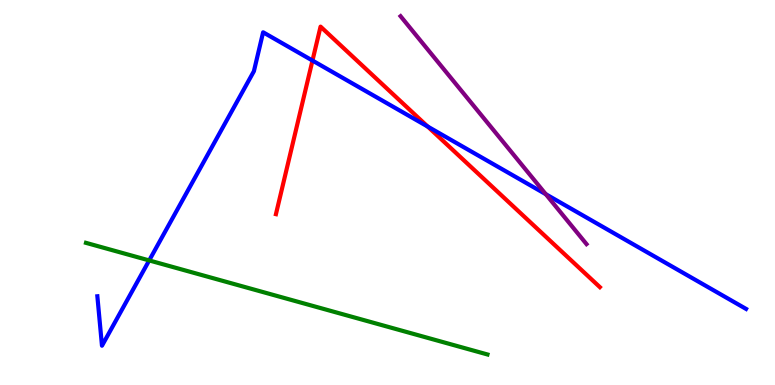[{'lines': ['blue', 'red'], 'intersections': [{'x': 4.03, 'y': 8.43}, {'x': 5.52, 'y': 6.71}]}, {'lines': ['green', 'red'], 'intersections': []}, {'lines': ['purple', 'red'], 'intersections': []}, {'lines': ['blue', 'green'], 'intersections': [{'x': 1.93, 'y': 3.24}]}, {'lines': ['blue', 'purple'], 'intersections': [{'x': 7.04, 'y': 4.96}]}, {'lines': ['green', 'purple'], 'intersections': []}]